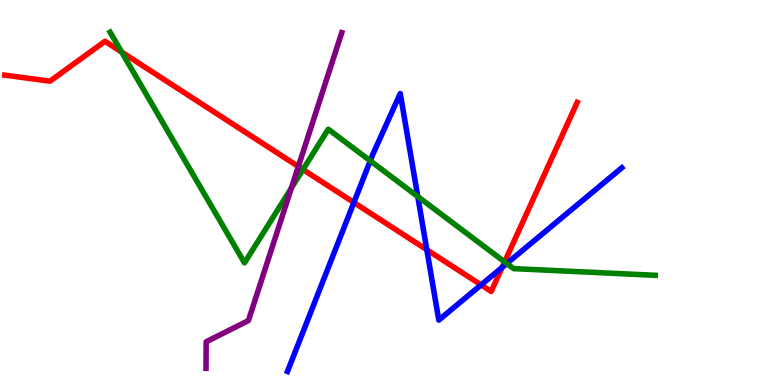[{'lines': ['blue', 'red'], 'intersections': [{'x': 4.57, 'y': 4.74}, {'x': 5.51, 'y': 3.51}, {'x': 6.21, 'y': 2.6}, {'x': 6.48, 'y': 3.05}]}, {'lines': ['green', 'red'], 'intersections': [{'x': 1.57, 'y': 8.65}, {'x': 3.91, 'y': 5.6}, {'x': 6.51, 'y': 3.2}]}, {'lines': ['purple', 'red'], 'intersections': [{'x': 3.85, 'y': 5.67}]}, {'lines': ['blue', 'green'], 'intersections': [{'x': 4.78, 'y': 5.82}, {'x': 5.39, 'y': 4.89}, {'x': 6.54, 'y': 3.16}]}, {'lines': ['blue', 'purple'], 'intersections': []}, {'lines': ['green', 'purple'], 'intersections': [{'x': 3.76, 'y': 5.12}]}]